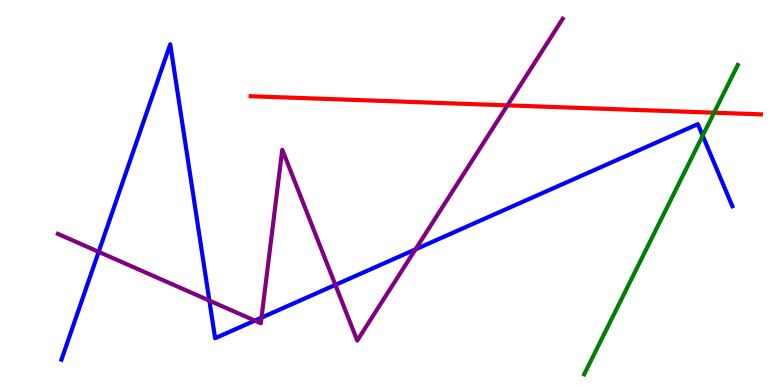[{'lines': ['blue', 'red'], 'intersections': []}, {'lines': ['green', 'red'], 'intersections': [{'x': 9.21, 'y': 7.07}]}, {'lines': ['purple', 'red'], 'intersections': [{'x': 6.55, 'y': 7.26}]}, {'lines': ['blue', 'green'], 'intersections': [{'x': 9.07, 'y': 6.48}]}, {'lines': ['blue', 'purple'], 'intersections': [{'x': 1.27, 'y': 3.46}, {'x': 2.7, 'y': 2.19}, {'x': 3.29, 'y': 1.67}, {'x': 3.37, 'y': 1.75}, {'x': 4.33, 'y': 2.6}, {'x': 5.36, 'y': 3.52}]}, {'lines': ['green', 'purple'], 'intersections': []}]